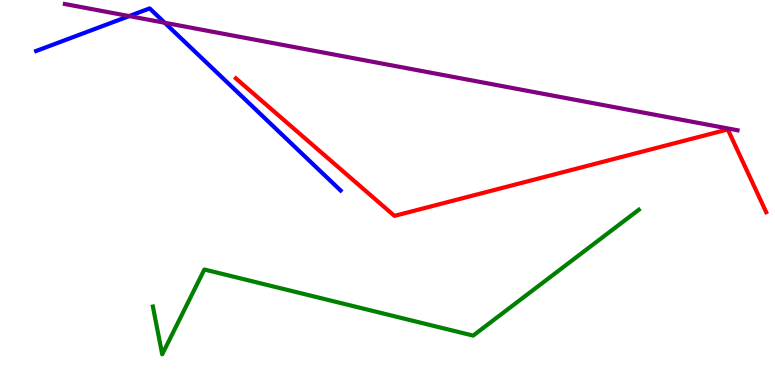[{'lines': ['blue', 'red'], 'intersections': []}, {'lines': ['green', 'red'], 'intersections': []}, {'lines': ['purple', 'red'], 'intersections': []}, {'lines': ['blue', 'green'], 'intersections': []}, {'lines': ['blue', 'purple'], 'intersections': [{'x': 1.67, 'y': 9.58}, {'x': 2.13, 'y': 9.41}]}, {'lines': ['green', 'purple'], 'intersections': []}]